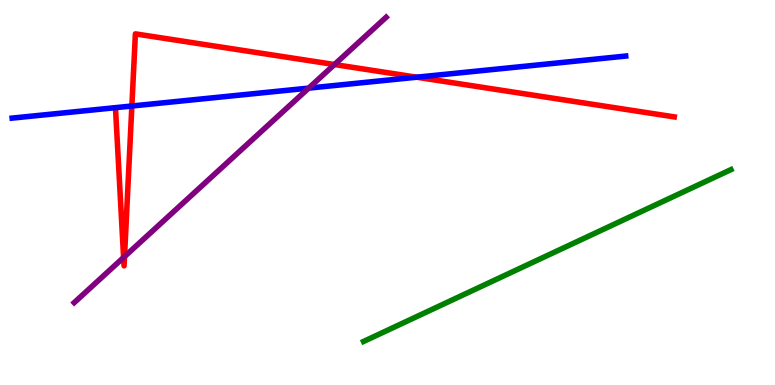[{'lines': ['blue', 'red'], 'intersections': [{'x': 1.7, 'y': 7.25}, {'x': 5.38, 'y': 7.99}]}, {'lines': ['green', 'red'], 'intersections': []}, {'lines': ['purple', 'red'], 'intersections': [{'x': 1.59, 'y': 3.31}, {'x': 1.61, 'y': 3.33}, {'x': 4.32, 'y': 8.32}]}, {'lines': ['blue', 'green'], 'intersections': []}, {'lines': ['blue', 'purple'], 'intersections': [{'x': 3.98, 'y': 7.71}]}, {'lines': ['green', 'purple'], 'intersections': []}]